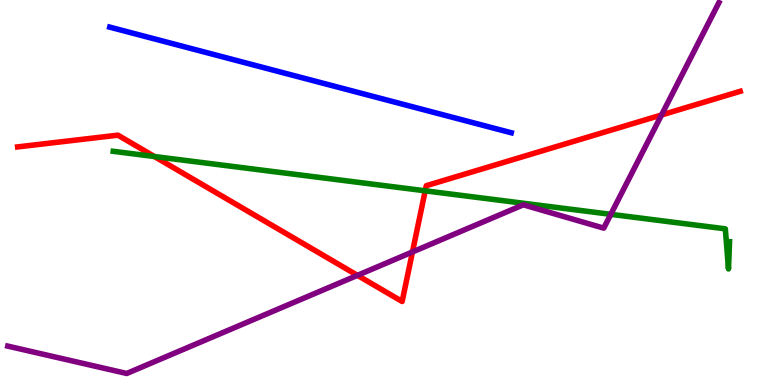[{'lines': ['blue', 'red'], 'intersections': []}, {'lines': ['green', 'red'], 'intersections': [{'x': 1.99, 'y': 5.93}, {'x': 5.49, 'y': 5.04}]}, {'lines': ['purple', 'red'], 'intersections': [{'x': 4.61, 'y': 2.85}, {'x': 5.32, 'y': 3.46}, {'x': 8.54, 'y': 7.01}]}, {'lines': ['blue', 'green'], 'intersections': []}, {'lines': ['blue', 'purple'], 'intersections': []}, {'lines': ['green', 'purple'], 'intersections': [{'x': 7.88, 'y': 4.43}]}]